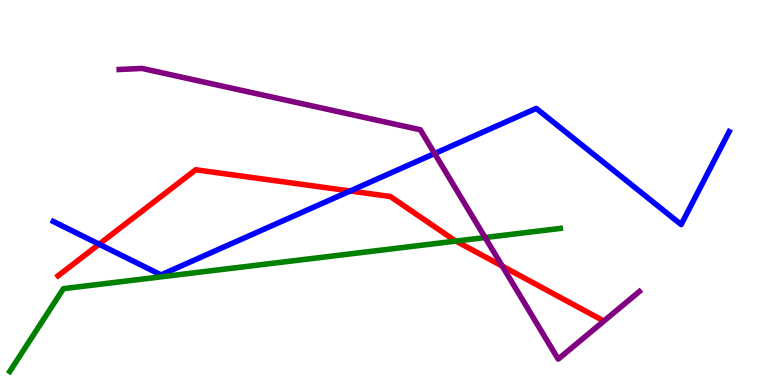[{'lines': ['blue', 'red'], 'intersections': [{'x': 1.28, 'y': 3.66}, {'x': 4.52, 'y': 5.04}]}, {'lines': ['green', 'red'], 'intersections': [{'x': 5.88, 'y': 3.74}]}, {'lines': ['purple', 'red'], 'intersections': [{'x': 6.48, 'y': 3.09}]}, {'lines': ['blue', 'green'], 'intersections': []}, {'lines': ['blue', 'purple'], 'intersections': [{'x': 5.61, 'y': 6.01}]}, {'lines': ['green', 'purple'], 'intersections': [{'x': 6.26, 'y': 3.83}]}]